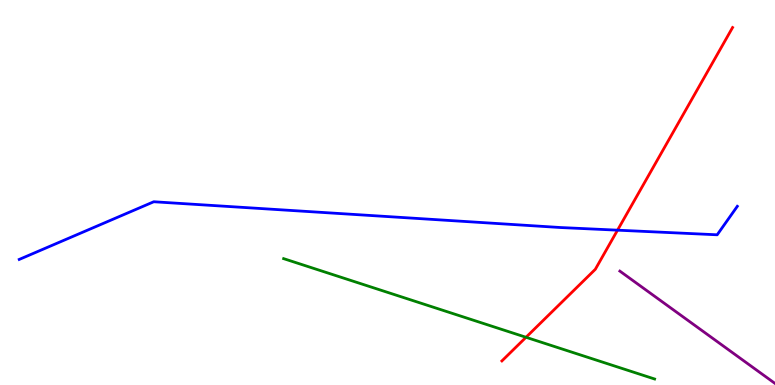[{'lines': ['blue', 'red'], 'intersections': [{'x': 7.97, 'y': 4.02}]}, {'lines': ['green', 'red'], 'intersections': [{'x': 6.79, 'y': 1.24}]}, {'lines': ['purple', 'red'], 'intersections': []}, {'lines': ['blue', 'green'], 'intersections': []}, {'lines': ['blue', 'purple'], 'intersections': []}, {'lines': ['green', 'purple'], 'intersections': []}]